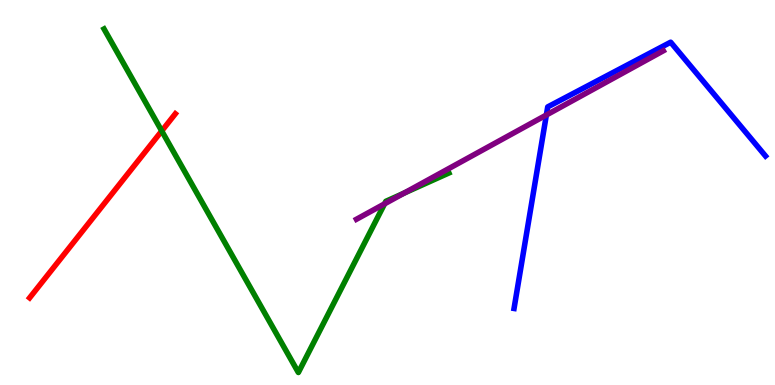[{'lines': ['blue', 'red'], 'intersections': []}, {'lines': ['green', 'red'], 'intersections': [{'x': 2.09, 'y': 6.6}]}, {'lines': ['purple', 'red'], 'intersections': []}, {'lines': ['blue', 'green'], 'intersections': []}, {'lines': ['blue', 'purple'], 'intersections': [{'x': 7.05, 'y': 7.01}]}, {'lines': ['green', 'purple'], 'intersections': [{'x': 4.96, 'y': 4.71}, {'x': 5.21, 'y': 4.98}]}]